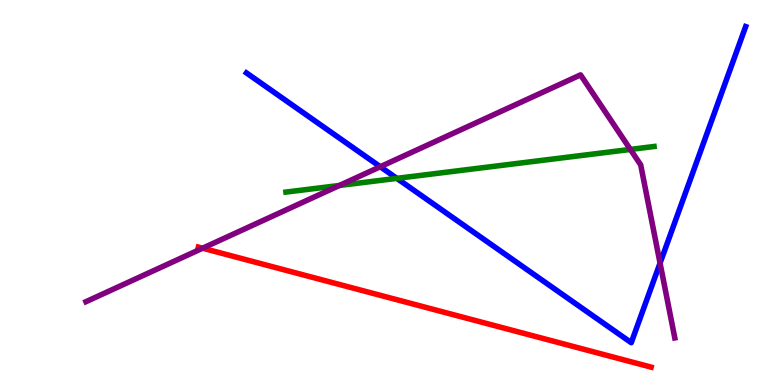[{'lines': ['blue', 'red'], 'intersections': []}, {'lines': ['green', 'red'], 'intersections': []}, {'lines': ['purple', 'red'], 'intersections': [{'x': 2.61, 'y': 3.55}]}, {'lines': ['blue', 'green'], 'intersections': [{'x': 5.12, 'y': 5.37}]}, {'lines': ['blue', 'purple'], 'intersections': [{'x': 4.91, 'y': 5.67}, {'x': 8.52, 'y': 3.17}]}, {'lines': ['green', 'purple'], 'intersections': [{'x': 4.38, 'y': 5.18}, {'x': 8.13, 'y': 6.12}]}]